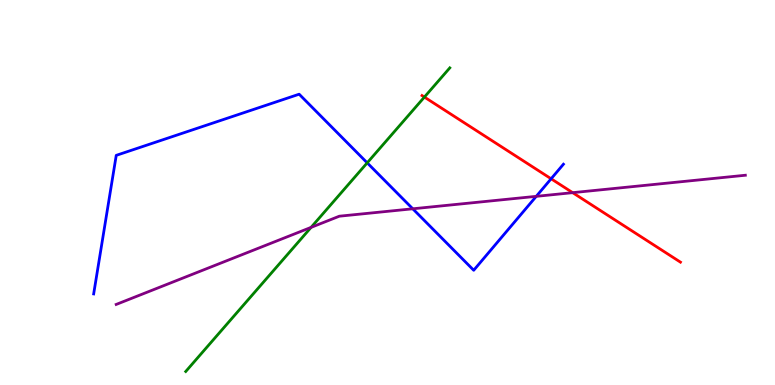[{'lines': ['blue', 'red'], 'intersections': [{'x': 7.11, 'y': 5.36}]}, {'lines': ['green', 'red'], 'intersections': [{'x': 5.48, 'y': 7.48}]}, {'lines': ['purple', 'red'], 'intersections': [{'x': 7.39, 'y': 5.0}]}, {'lines': ['blue', 'green'], 'intersections': [{'x': 4.74, 'y': 5.77}]}, {'lines': ['blue', 'purple'], 'intersections': [{'x': 5.33, 'y': 4.58}, {'x': 6.92, 'y': 4.9}]}, {'lines': ['green', 'purple'], 'intersections': [{'x': 4.01, 'y': 4.09}]}]